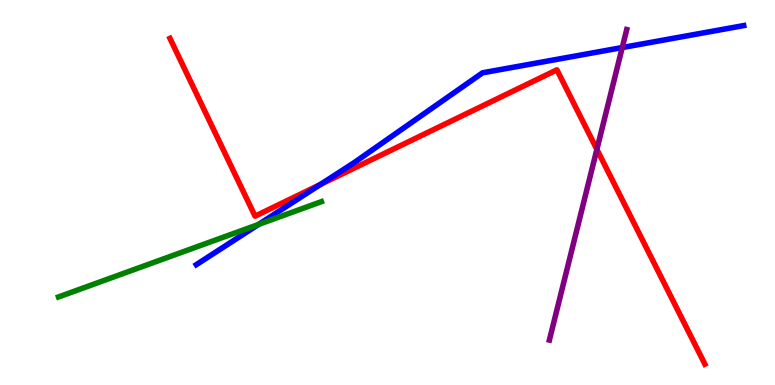[{'lines': ['blue', 'red'], 'intersections': [{'x': 4.13, 'y': 5.21}]}, {'lines': ['green', 'red'], 'intersections': []}, {'lines': ['purple', 'red'], 'intersections': [{'x': 7.7, 'y': 6.12}]}, {'lines': ['blue', 'green'], 'intersections': [{'x': 3.34, 'y': 4.17}]}, {'lines': ['blue', 'purple'], 'intersections': [{'x': 8.03, 'y': 8.76}]}, {'lines': ['green', 'purple'], 'intersections': []}]